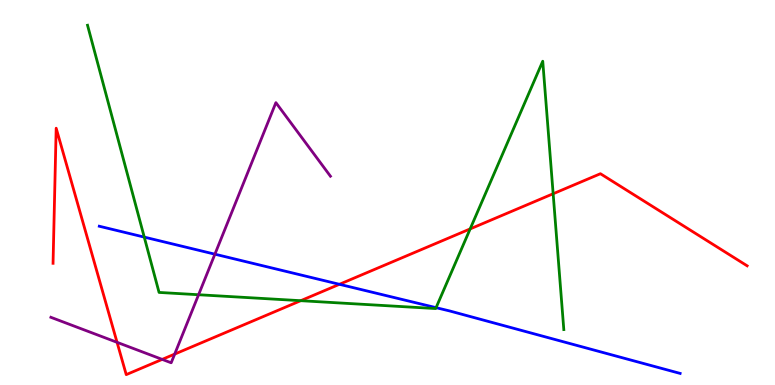[{'lines': ['blue', 'red'], 'intersections': [{'x': 4.38, 'y': 2.62}]}, {'lines': ['green', 'red'], 'intersections': [{'x': 3.88, 'y': 2.19}, {'x': 6.07, 'y': 4.05}, {'x': 7.14, 'y': 4.97}]}, {'lines': ['purple', 'red'], 'intersections': [{'x': 1.51, 'y': 1.11}, {'x': 2.09, 'y': 0.665}, {'x': 2.25, 'y': 0.803}]}, {'lines': ['blue', 'green'], 'intersections': [{'x': 1.86, 'y': 3.84}, {'x': 5.63, 'y': 2.01}]}, {'lines': ['blue', 'purple'], 'intersections': [{'x': 2.77, 'y': 3.4}]}, {'lines': ['green', 'purple'], 'intersections': [{'x': 2.56, 'y': 2.34}]}]